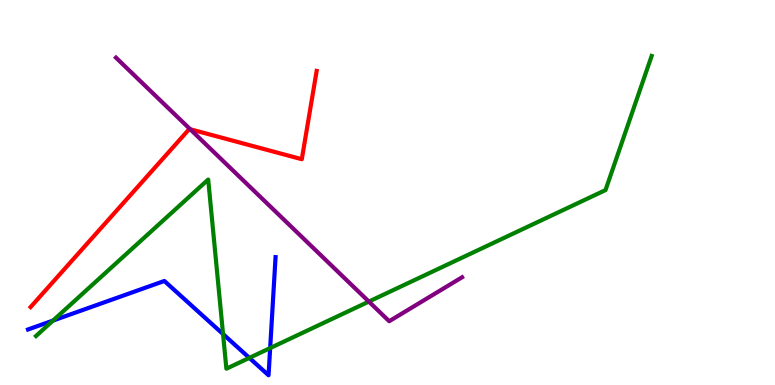[{'lines': ['blue', 'red'], 'intersections': []}, {'lines': ['green', 'red'], 'intersections': []}, {'lines': ['purple', 'red'], 'intersections': [{'x': 2.45, 'y': 6.64}]}, {'lines': ['blue', 'green'], 'intersections': [{'x': 0.684, 'y': 1.67}, {'x': 2.88, 'y': 1.32}, {'x': 3.22, 'y': 0.704}, {'x': 3.49, 'y': 0.959}]}, {'lines': ['blue', 'purple'], 'intersections': []}, {'lines': ['green', 'purple'], 'intersections': [{'x': 4.76, 'y': 2.17}]}]